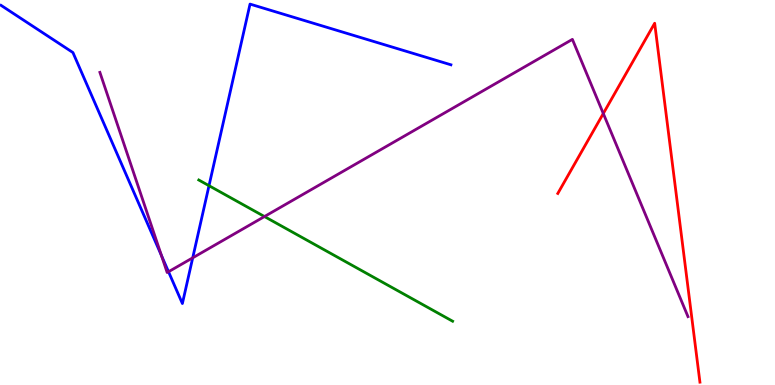[{'lines': ['blue', 'red'], 'intersections': []}, {'lines': ['green', 'red'], 'intersections': []}, {'lines': ['purple', 'red'], 'intersections': [{'x': 7.78, 'y': 7.05}]}, {'lines': ['blue', 'green'], 'intersections': [{'x': 2.7, 'y': 5.18}]}, {'lines': ['blue', 'purple'], 'intersections': [{'x': 2.08, 'y': 3.36}, {'x': 2.17, 'y': 2.94}, {'x': 2.49, 'y': 3.3}]}, {'lines': ['green', 'purple'], 'intersections': [{'x': 3.41, 'y': 4.38}]}]